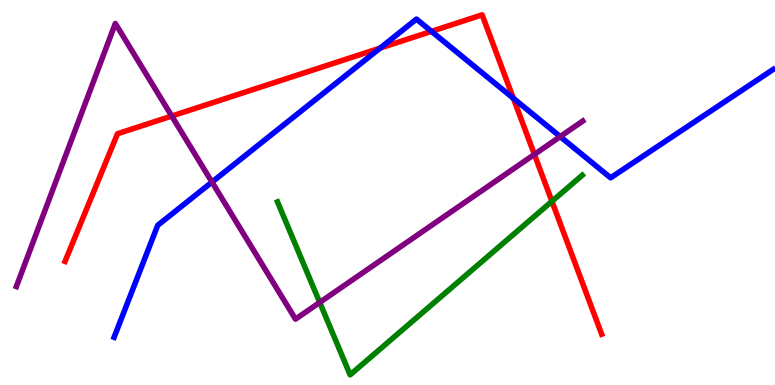[{'lines': ['blue', 'red'], 'intersections': [{'x': 4.9, 'y': 8.75}, {'x': 5.57, 'y': 9.19}, {'x': 6.62, 'y': 7.45}]}, {'lines': ['green', 'red'], 'intersections': [{'x': 7.12, 'y': 4.77}]}, {'lines': ['purple', 'red'], 'intersections': [{'x': 2.22, 'y': 6.99}, {'x': 6.9, 'y': 5.99}]}, {'lines': ['blue', 'green'], 'intersections': []}, {'lines': ['blue', 'purple'], 'intersections': [{'x': 2.74, 'y': 5.27}, {'x': 7.23, 'y': 6.45}]}, {'lines': ['green', 'purple'], 'intersections': [{'x': 4.13, 'y': 2.14}]}]